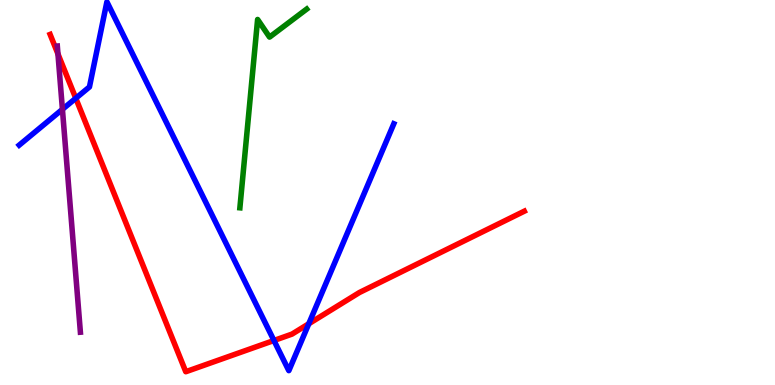[{'lines': ['blue', 'red'], 'intersections': [{'x': 0.978, 'y': 7.45}, {'x': 3.53, 'y': 1.16}, {'x': 3.98, 'y': 1.59}]}, {'lines': ['green', 'red'], 'intersections': []}, {'lines': ['purple', 'red'], 'intersections': [{'x': 0.748, 'y': 8.6}]}, {'lines': ['blue', 'green'], 'intersections': []}, {'lines': ['blue', 'purple'], 'intersections': [{'x': 0.805, 'y': 7.16}]}, {'lines': ['green', 'purple'], 'intersections': []}]